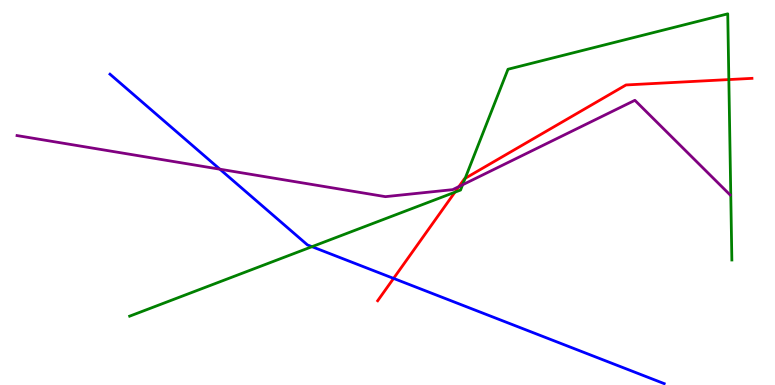[{'lines': ['blue', 'red'], 'intersections': [{'x': 5.08, 'y': 2.77}]}, {'lines': ['green', 'red'], 'intersections': [{'x': 5.87, 'y': 5.01}, {'x': 6.0, 'y': 5.37}, {'x': 9.4, 'y': 7.93}]}, {'lines': ['purple', 'red'], 'intersections': [{'x': 5.92, 'y': 5.15}]}, {'lines': ['blue', 'green'], 'intersections': [{'x': 4.03, 'y': 3.59}]}, {'lines': ['blue', 'purple'], 'intersections': [{'x': 2.84, 'y': 5.61}]}, {'lines': ['green', 'purple'], 'intersections': [{'x': 5.97, 'y': 5.2}]}]